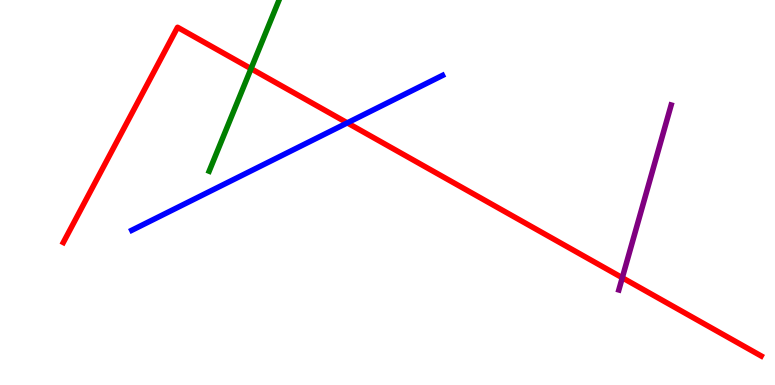[{'lines': ['blue', 'red'], 'intersections': [{'x': 4.48, 'y': 6.81}]}, {'lines': ['green', 'red'], 'intersections': [{'x': 3.24, 'y': 8.22}]}, {'lines': ['purple', 'red'], 'intersections': [{'x': 8.03, 'y': 2.79}]}, {'lines': ['blue', 'green'], 'intersections': []}, {'lines': ['blue', 'purple'], 'intersections': []}, {'lines': ['green', 'purple'], 'intersections': []}]